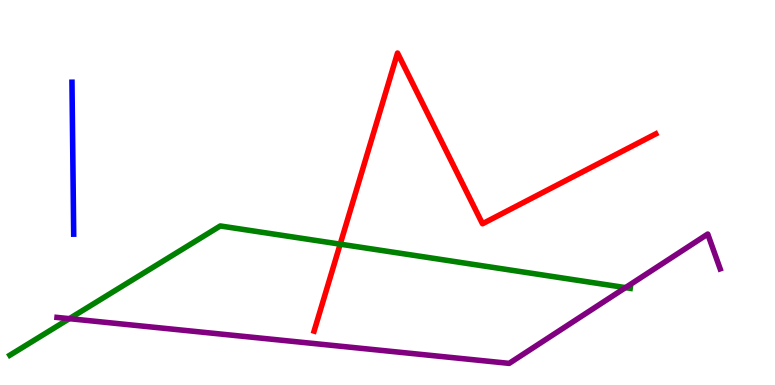[{'lines': ['blue', 'red'], 'intersections': []}, {'lines': ['green', 'red'], 'intersections': [{'x': 4.39, 'y': 3.66}]}, {'lines': ['purple', 'red'], 'intersections': []}, {'lines': ['blue', 'green'], 'intersections': []}, {'lines': ['blue', 'purple'], 'intersections': []}, {'lines': ['green', 'purple'], 'intersections': [{'x': 0.895, 'y': 1.72}, {'x': 8.07, 'y': 2.53}]}]